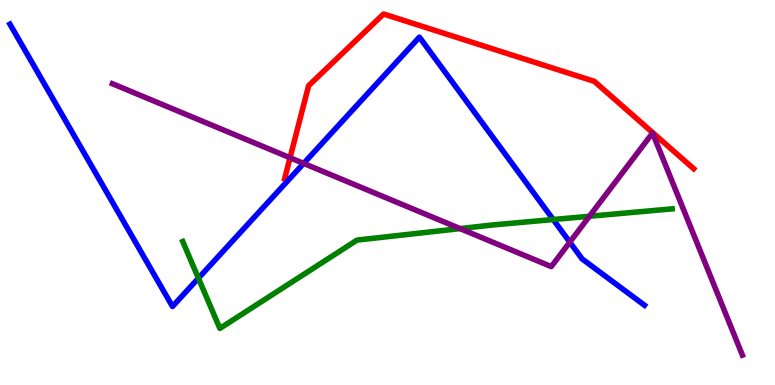[{'lines': ['blue', 'red'], 'intersections': []}, {'lines': ['green', 'red'], 'intersections': []}, {'lines': ['purple', 'red'], 'intersections': [{'x': 3.74, 'y': 5.9}]}, {'lines': ['blue', 'green'], 'intersections': [{'x': 2.56, 'y': 2.77}, {'x': 7.14, 'y': 4.3}]}, {'lines': ['blue', 'purple'], 'intersections': [{'x': 3.92, 'y': 5.76}, {'x': 7.35, 'y': 3.71}]}, {'lines': ['green', 'purple'], 'intersections': [{'x': 5.94, 'y': 4.06}, {'x': 7.61, 'y': 4.38}]}]